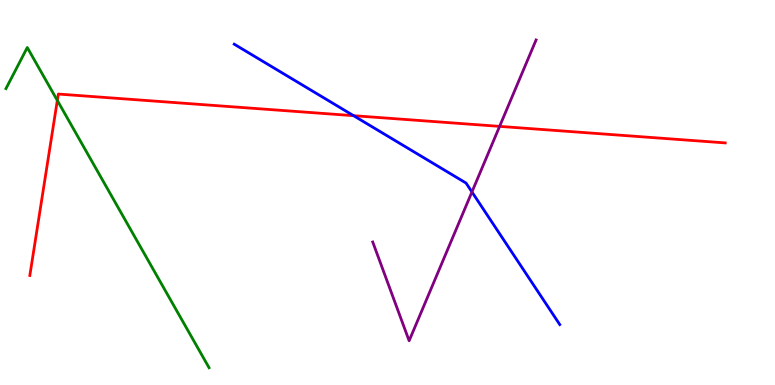[{'lines': ['blue', 'red'], 'intersections': [{'x': 4.56, 'y': 7.0}]}, {'lines': ['green', 'red'], 'intersections': [{'x': 0.74, 'y': 7.39}]}, {'lines': ['purple', 'red'], 'intersections': [{'x': 6.45, 'y': 6.72}]}, {'lines': ['blue', 'green'], 'intersections': []}, {'lines': ['blue', 'purple'], 'intersections': [{'x': 6.09, 'y': 5.01}]}, {'lines': ['green', 'purple'], 'intersections': []}]